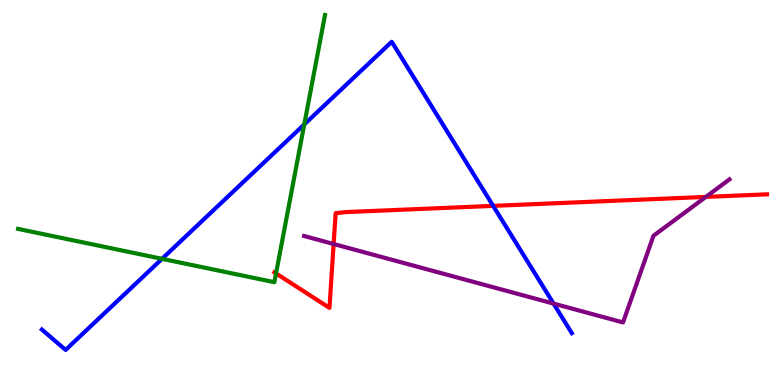[{'lines': ['blue', 'red'], 'intersections': [{'x': 6.36, 'y': 4.65}]}, {'lines': ['green', 'red'], 'intersections': [{'x': 3.56, 'y': 2.9}]}, {'lines': ['purple', 'red'], 'intersections': [{'x': 4.3, 'y': 3.66}, {'x': 9.11, 'y': 4.89}]}, {'lines': ['blue', 'green'], 'intersections': [{'x': 2.09, 'y': 3.28}, {'x': 3.93, 'y': 6.77}]}, {'lines': ['blue', 'purple'], 'intersections': [{'x': 7.14, 'y': 2.11}]}, {'lines': ['green', 'purple'], 'intersections': []}]